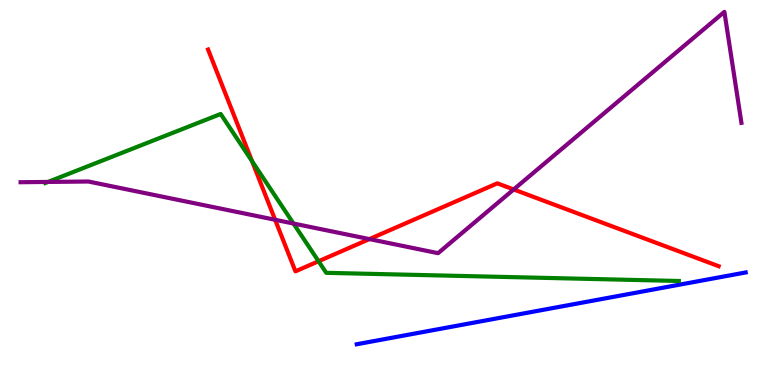[{'lines': ['blue', 'red'], 'intersections': []}, {'lines': ['green', 'red'], 'intersections': [{'x': 3.25, 'y': 5.81}, {'x': 4.11, 'y': 3.21}]}, {'lines': ['purple', 'red'], 'intersections': [{'x': 3.55, 'y': 4.29}, {'x': 4.77, 'y': 3.79}, {'x': 6.63, 'y': 5.08}]}, {'lines': ['blue', 'green'], 'intersections': []}, {'lines': ['blue', 'purple'], 'intersections': []}, {'lines': ['green', 'purple'], 'intersections': [{'x': 0.62, 'y': 5.27}, {'x': 3.79, 'y': 4.19}]}]